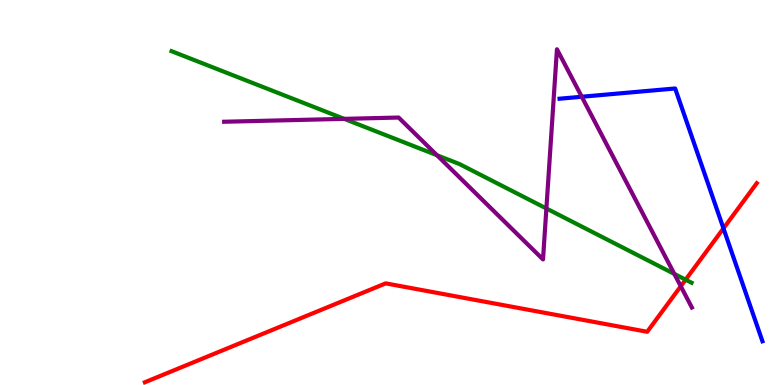[{'lines': ['blue', 'red'], 'intersections': [{'x': 9.34, 'y': 4.07}]}, {'lines': ['green', 'red'], 'intersections': [{'x': 8.85, 'y': 2.74}]}, {'lines': ['purple', 'red'], 'intersections': [{'x': 8.78, 'y': 2.56}]}, {'lines': ['blue', 'green'], 'intersections': []}, {'lines': ['blue', 'purple'], 'intersections': [{'x': 7.51, 'y': 7.49}]}, {'lines': ['green', 'purple'], 'intersections': [{'x': 4.44, 'y': 6.91}, {'x': 5.64, 'y': 5.97}, {'x': 7.05, 'y': 4.58}, {'x': 8.7, 'y': 2.89}]}]